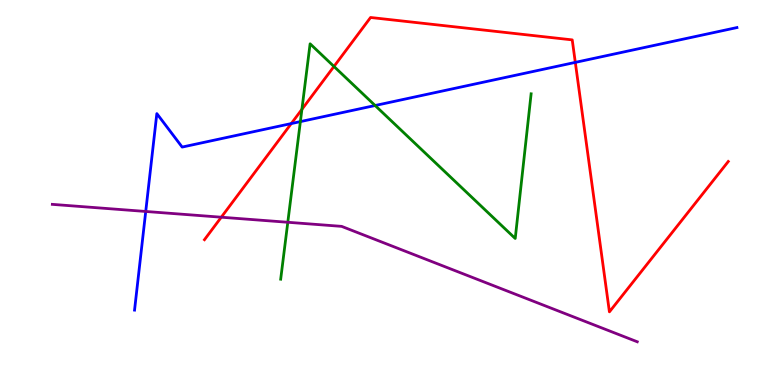[{'lines': ['blue', 'red'], 'intersections': [{'x': 3.76, 'y': 6.79}, {'x': 7.42, 'y': 8.38}]}, {'lines': ['green', 'red'], 'intersections': [{'x': 3.9, 'y': 7.16}, {'x': 4.31, 'y': 8.27}]}, {'lines': ['purple', 'red'], 'intersections': [{'x': 2.86, 'y': 4.36}]}, {'lines': ['blue', 'green'], 'intersections': [{'x': 3.88, 'y': 6.84}, {'x': 4.84, 'y': 7.26}]}, {'lines': ['blue', 'purple'], 'intersections': [{'x': 1.88, 'y': 4.51}]}, {'lines': ['green', 'purple'], 'intersections': [{'x': 3.71, 'y': 4.23}]}]